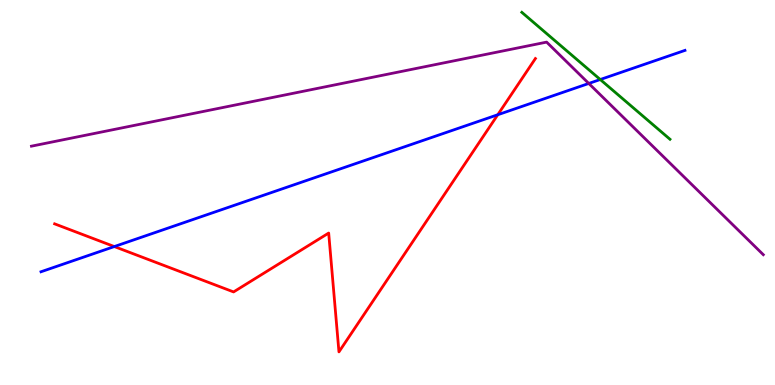[{'lines': ['blue', 'red'], 'intersections': [{'x': 1.48, 'y': 3.6}, {'x': 6.42, 'y': 7.02}]}, {'lines': ['green', 'red'], 'intersections': []}, {'lines': ['purple', 'red'], 'intersections': []}, {'lines': ['blue', 'green'], 'intersections': [{'x': 7.75, 'y': 7.93}]}, {'lines': ['blue', 'purple'], 'intersections': [{'x': 7.6, 'y': 7.83}]}, {'lines': ['green', 'purple'], 'intersections': []}]